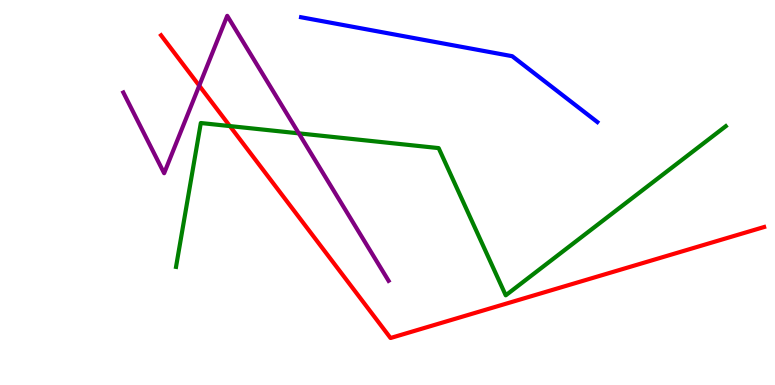[{'lines': ['blue', 'red'], 'intersections': []}, {'lines': ['green', 'red'], 'intersections': [{'x': 2.97, 'y': 6.73}]}, {'lines': ['purple', 'red'], 'intersections': [{'x': 2.57, 'y': 7.77}]}, {'lines': ['blue', 'green'], 'intersections': []}, {'lines': ['blue', 'purple'], 'intersections': []}, {'lines': ['green', 'purple'], 'intersections': [{'x': 3.86, 'y': 6.54}]}]